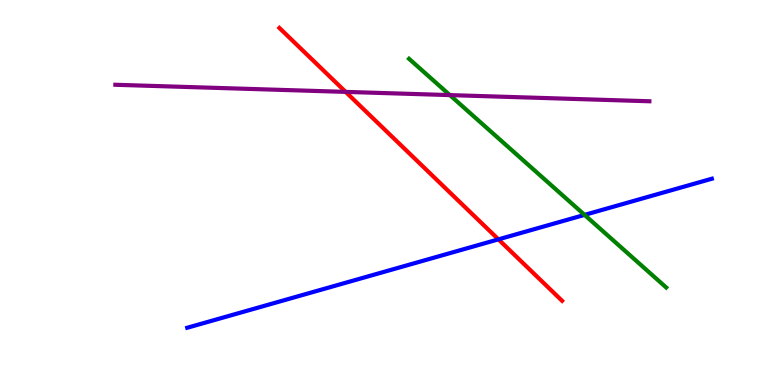[{'lines': ['blue', 'red'], 'intersections': [{'x': 6.43, 'y': 3.78}]}, {'lines': ['green', 'red'], 'intersections': []}, {'lines': ['purple', 'red'], 'intersections': [{'x': 4.46, 'y': 7.61}]}, {'lines': ['blue', 'green'], 'intersections': [{'x': 7.54, 'y': 4.42}]}, {'lines': ['blue', 'purple'], 'intersections': []}, {'lines': ['green', 'purple'], 'intersections': [{'x': 5.8, 'y': 7.53}]}]